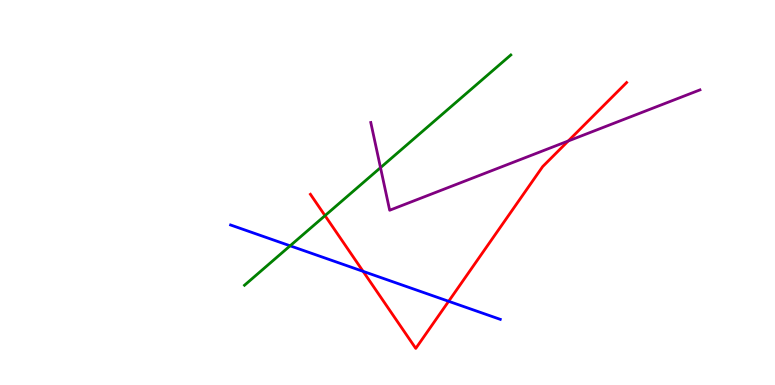[{'lines': ['blue', 'red'], 'intersections': [{'x': 4.69, 'y': 2.95}, {'x': 5.79, 'y': 2.17}]}, {'lines': ['green', 'red'], 'intersections': [{'x': 4.19, 'y': 4.4}]}, {'lines': ['purple', 'red'], 'intersections': [{'x': 7.33, 'y': 6.34}]}, {'lines': ['blue', 'green'], 'intersections': [{'x': 3.74, 'y': 3.62}]}, {'lines': ['blue', 'purple'], 'intersections': []}, {'lines': ['green', 'purple'], 'intersections': [{'x': 4.91, 'y': 5.65}]}]